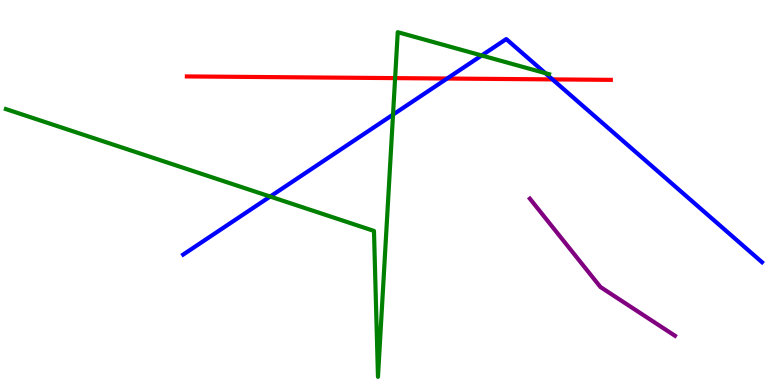[{'lines': ['blue', 'red'], 'intersections': [{'x': 5.77, 'y': 7.96}, {'x': 7.13, 'y': 7.94}]}, {'lines': ['green', 'red'], 'intersections': [{'x': 5.1, 'y': 7.97}]}, {'lines': ['purple', 'red'], 'intersections': []}, {'lines': ['blue', 'green'], 'intersections': [{'x': 3.49, 'y': 4.89}, {'x': 5.07, 'y': 7.02}, {'x': 6.21, 'y': 8.56}, {'x': 7.04, 'y': 8.1}]}, {'lines': ['blue', 'purple'], 'intersections': []}, {'lines': ['green', 'purple'], 'intersections': []}]